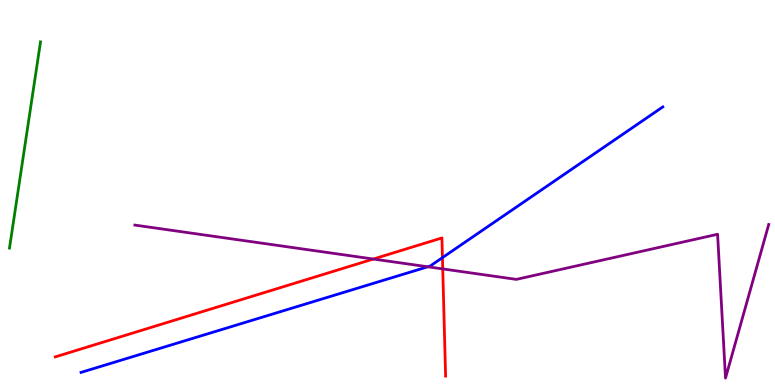[{'lines': ['blue', 'red'], 'intersections': [{'x': 5.71, 'y': 3.31}]}, {'lines': ['green', 'red'], 'intersections': []}, {'lines': ['purple', 'red'], 'intersections': [{'x': 4.82, 'y': 3.27}, {'x': 5.71, 'y': 3.02}]}, {'lines': ['blue', 'green'], 'intersections': []}, {'lines': ['blue', 'purple'], 'intersections': [{'x': 5.52, 'y': 3.07}]}, {'lines': ['green', 'purple'], 'intersections': []}]